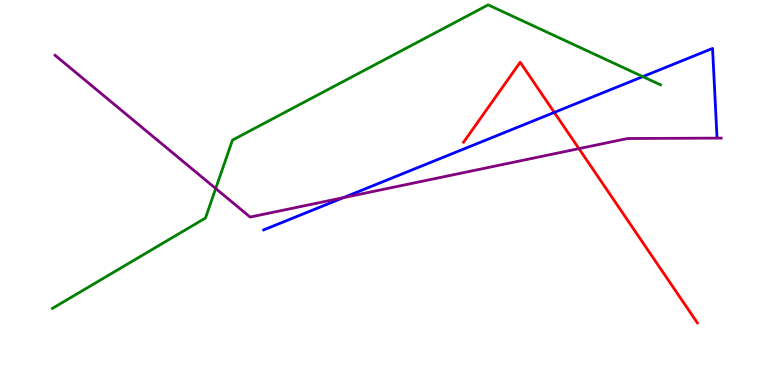[{'lines': ['blue', 'red'], 'intersections': [{'x': 7.15, 'y': 7.08}]}, {'lines': ['green', 'red'], 'intersections': []}, {'lines': ['purple', 'red'], 'intersections': [{'x': 7.47, 'y': 6.14}]}, {'lines': ['blue', 'green'], 'intersections': [{'x': 8.29, 'y': 8.01}]}, {'lines': ['blue', 'purple'], 'intersections': [{'x': 4.43, 'y': 4.87}]}, {'lines': ['green', 'purple'], 'intersections': [{'x': 2.78, 'y': 5.1}]}]